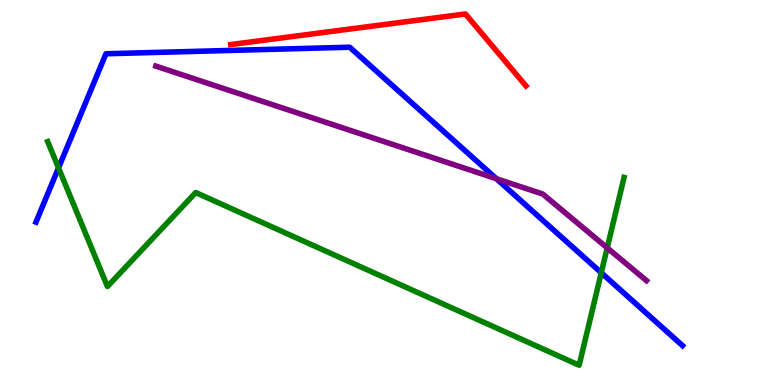[{'lines': ['blue', 'red'], 'intersections': []}, {'lines': ['green', 'red'], 'intersections': []}, {'lines': ['purple', 'red'], 'intersections': []}, {'lines': ['blue', 'green'], 'intersections': [{'x': 0.755, 'y': 5.64}, {'x': 7.76, 'y': 2.92}]}, {'lines': ['blue', 'purple'], 'intersections': [{'x': 6.4, 'y': 5.36}]}, {'lines': ['green', 'purple'], 'intersections': [{'x': 7.83, 'y': 3.56}]}]